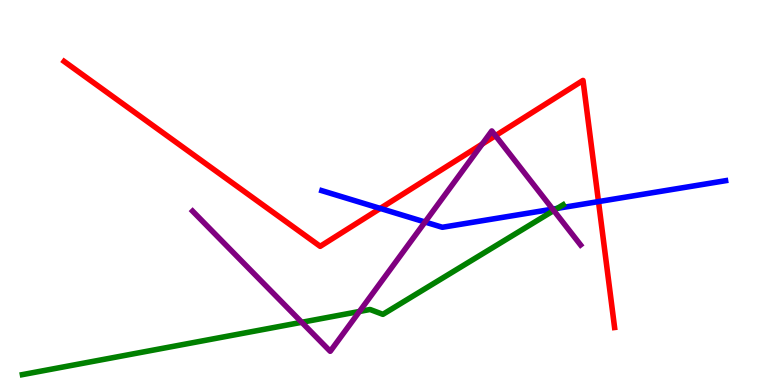[{'lines': ['blue', 'red'], 'intersections': [{'x': 4.91, 'y': 4.59}, {'x': 7.72, 'y': 4.76}]}, {'lines': ['green', 'red'], 'intersections': []}, {'lines': ['purple', 'red'], 'intersections': [{'x': 6.22, 'y': 6.26}, {'x': 6.39, 'y': 6.48}]}, {'lines': ['blue', 'green'], 'intersections': [{'x': 7.19, 'y': 4.59}]}, {'lines': ['blue', 'purple'], 'intersections': [{'x': 5.48, 'y': 4.23}, {'x': 7.13, 'y': 4.57}]}, {'lines': ['green', 'purple'], 'intersections': [{'x': 3.89, 'y': 1.63}, {'x': 4.64, 'y': 1.91}, {'x': 7.15, 'y': 4.53}]}]